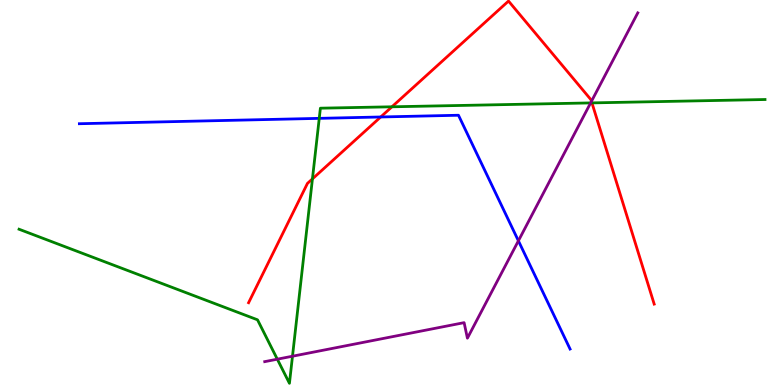[{'lines': ['blue', 'red'], 'intersections': [{'x': 4.91, 'y': 6.96}]}, {'lines': ['green', 'red'], 'intersections': [{'x': 4.03, 'y': 5.35}, {'x': 5.06, 'y': 7.23}, {'x': 7.64, 'y': 7.33}]}, {'lines': ['purple', 'red'], 'intersections': [{'x': 7.63, 'y': 7.37}]}, {'lines': ['blue', 'green'], 'intersections': [{'x': 4.12, 'y': 6.93}]}, {'lines': ['blue', 'purple'], 'intersections': [{'x': 6.69, 'y': 3.75}]}, {'lines': ['green', 'purple'], 'intersections': [{'x': 3.58, 'y': 0.671}, {'x': 3.77, 'y': 0.748}, {'x': 7.62, 'y': 7.33}]}]